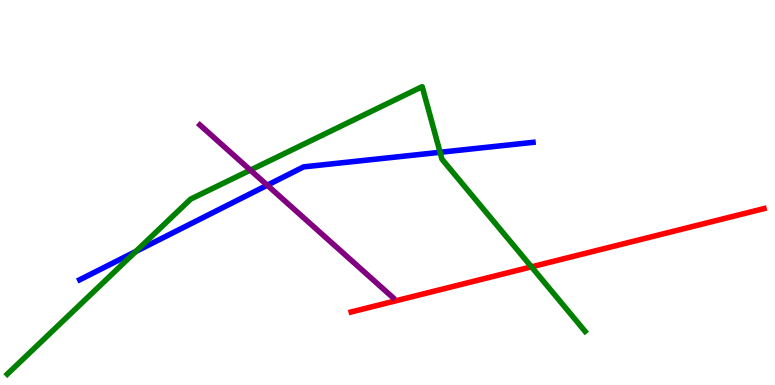[{'lines': ['blue', 'red'], 'intersections': []}, {'lines': ['green', 'red'], 'intersections': [{'x': 6.86, 'y': 3.07}]}, {'lines': ['purple', 'red'], 'intersections': []}, {'lines': ['blue', 'green'], 'intersections': [{'x': 1.75, 'y': 3.47}, {'x': 5.68, 'y': 6.04}]}, {'lines': ['blue', 'purple'], 'intersections': [{'x': 3.45, 'y': 5.19}]}, {'lines': ['green', 'purple'], 'intersections': [{'x': 3.23, 'y': 5.58}]}]